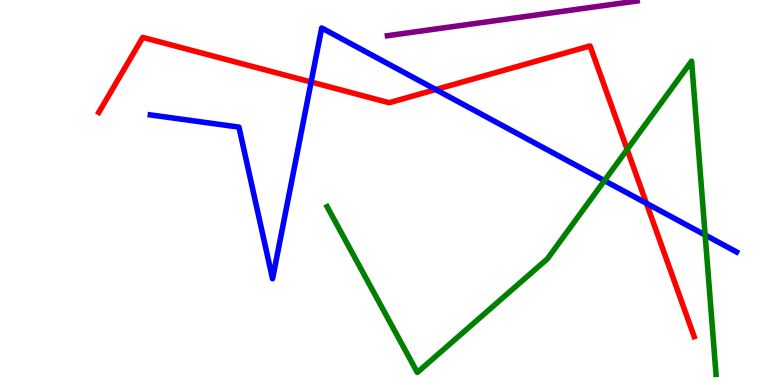[{'lines': ['blue', 'red'], 'intersections': [{'x': 4.01, 'y': 7.87}, {'x': 5.62, 'y': 7.67}, {'x': 8.34, 'y': 4.72}]}, {'lines': ['green', 'red'], 'intersections': [{'x': 8.09, 'y': 6.12}]}, {'lines': ['purple', 'red'], 'intersections': []}, {'lines': ['blue', 'green'], 'intersections': [{'x': 7.8, 'y': 5.31}, {'x': 9.1, 'y': 3.9}]}, {'lines': ['blue', 'purple'], 'intersections': []}, {'lines': ['green', 'purple'], 'intersections': []}]